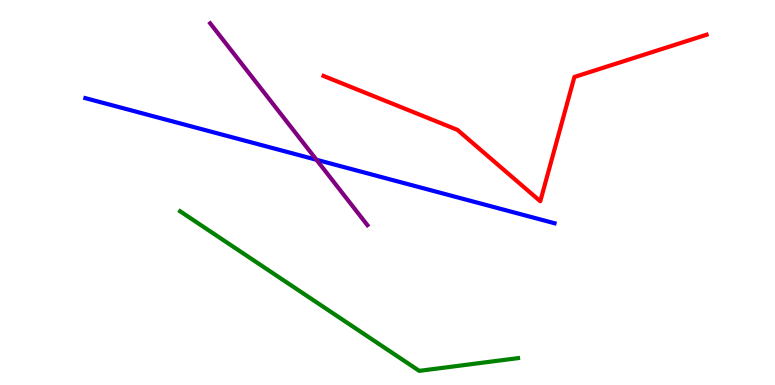[{'lines': ['blue', 'red'], 'intersections': []}, {'lines': ['green', 'red'], 'intersections': []}, {'lines': ['purple', 'red'], 'intersections': []}, {'lines': ['blue', 'green'], 'intersections': []}, {'lines': ['blue', 'purple'], 'intersections': [{'x': 4.08, 'y': 5.85}]}, {'lines': ['green', 'purple'], 'intersections': []}]